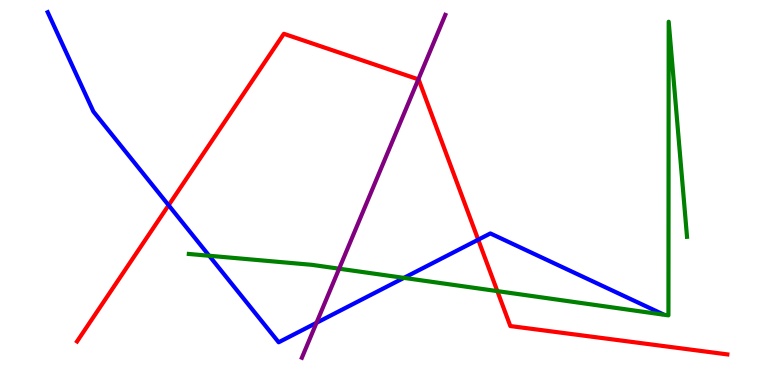[{'lines': ['blue', 'red'], 'intersections': [{'x': 2.18, 'y': 4.67}, {'x': 6.17, 'y': 3.77}]}, {'lines': ['green', 'red'], 'intersections': [{'x': 6.42, 'y': 2.44}]}, {'lines': ['purple', 'red'], 'intersections': [{'x': 5.4, 'y': 7.94}]}, {'lines': ['blue', 'green'], 'intersections': [{'x': 2.7, 'y': 3.36}, {'x': 5.21, 'y': 2.78}]}, {'lines': ['blue', 'purple'], 'intersections': [{'x': 4.08, 'y': 1.61}]}, {'lines': ['green', 'purple'], 'intersections': [{'x': 4.38, 'y': 3.02}]}]